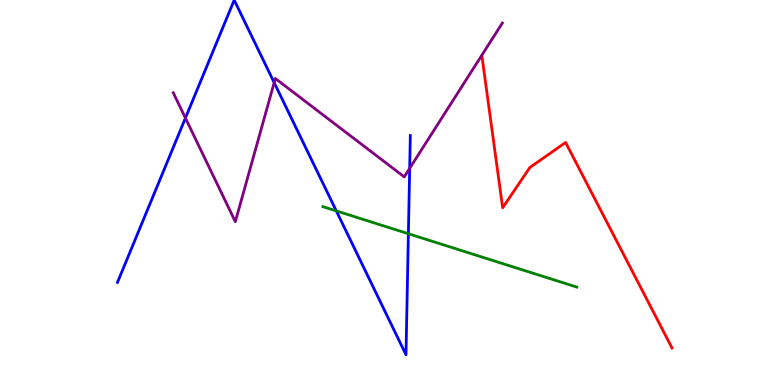[{'lines': ['blue', 'red'], 'intersections': []}, {'lines': ['green', 'red'], 'intersections': []}, {'lines': ['purple', 'red'], 'intersections': []}, {'lines': ['blue', 'green'], 'intersections': [{'x': 4.34, 'y': 4.52}, {'x': 5.27, 'y': 3.93}]}, {'lines': ['blue', 'purple'], 'intersections': [{'x': 2.39, 'y': 6.93}, {'x': 3.54, 'y': 7.85}, {'x': 5.29, 'y': 5.63}]}, {'lines': ['green', 'purple'], 'intersections': []}]